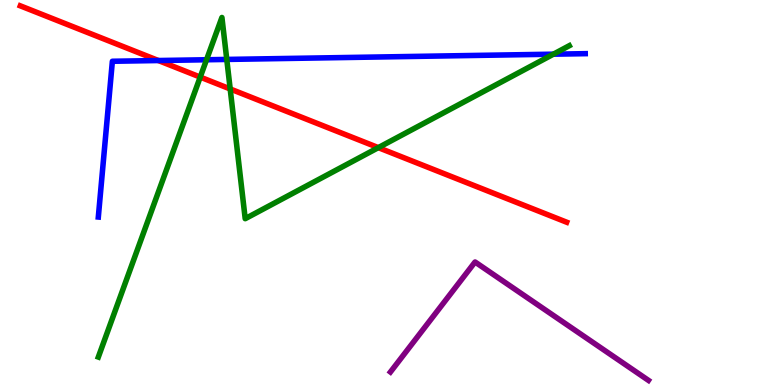[{'lines': ['blue', 'red'], 'intersections': [{'x': 2.04, 'y': 8.43}]}, {'lines': ['green', 'red'], 'intersections': [{'x': 2.58, 'y': 8.0}, {'x': 2.97, 'y': 7.69}, {'x': 4.88, 'y': 6.17}]}, {'lines': ['purple', 'red'], 'intersections': []}, {'lines': ['blue', 'green'], 'intersections': [{'x': 2.66, 'y': 8.45}, {'x': 2.93, 'y': 8.46}, {'x': 7.14, 'y': 8.59}]}, {'lines': ['blue', 'purple'], 'intersections': []}, {'lines': ['green', 'purple'], 'intersections': []}]